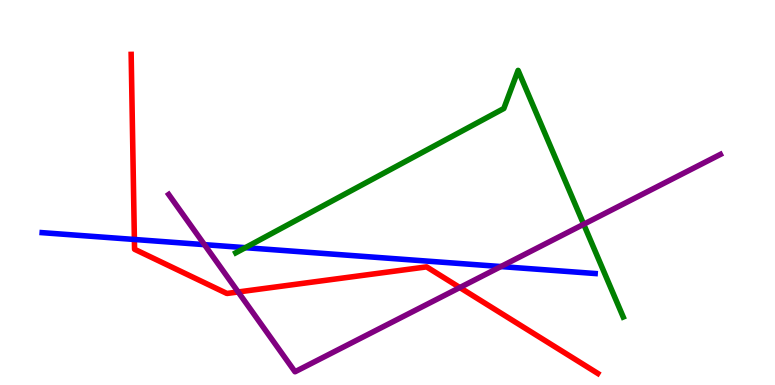[{'lines': ['blue', 'red'], 'intersections': [{'x': 1.73, 'y': 3.78}]}, {'lines': ['green', 'red'], 'intersections': []}, {'lines': ['purple', 'red'], 'intersections': [{'x': 3.07, 'y': 2.42}, {'x': 5.93, 'y': 2.53}]}, {'lines': ['blue', 'green'], 'intersections': [{'x': 3.17, 'y': 3.57}]}, {'lines': ['blue', 'purple'], 'intersections': [{'x': 2.64, 'y': 3.65}, {'x': 6.46, 'y': 3.08}]}, {'lines': ['green', 'purple'], 'intersections': [{'x': 7.53, 'y': 4.18}]}]